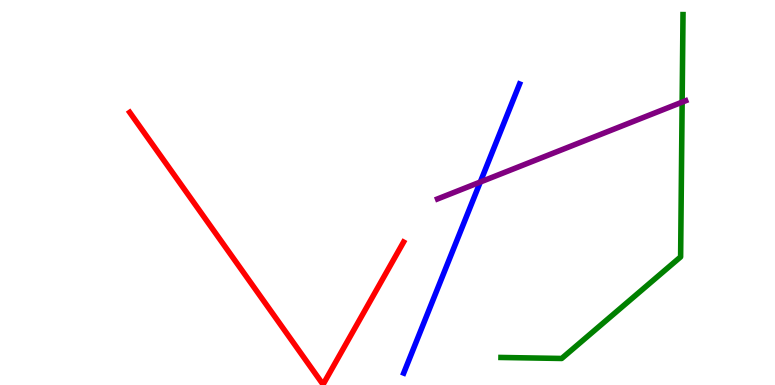[{'lines': ['blue', 'red'], 'intersections': []}, {'lines': ['green', 'red'], 'intersections': []}, {'lines': ['purple', 'red'], 'intersections': []}, {'lines': ['blue', 'green'], 'intersections': []}, {'lines': ['blue', 'purple'], 'intersections': [{'x': 6.2, 'y': 5.27}]}, {'lines': ['green', 'purple'], 'intersections': [{'x': 8.8, 'y': 7.35}]}]